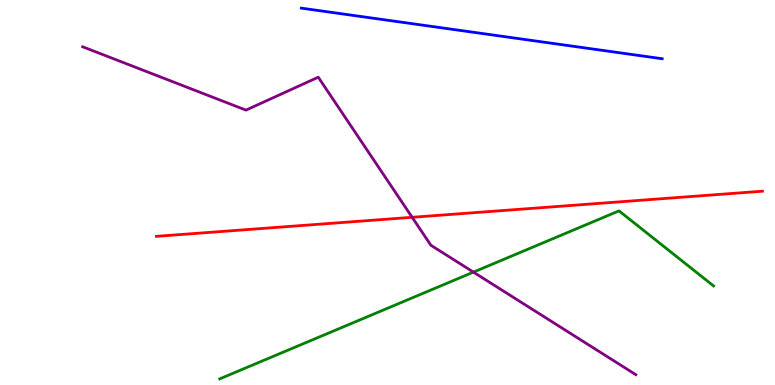[{'lines': ['blue', 'red'], 'intersections': []}, {'lines': ['green', 'red'], 'intersections': []}, {'lines': ['purple', 'red'], 'intersections': [{'x': 5.32, 'y': 4.36}]}, {'lines': ['blue', 'green'], 'intersections': []}, {'lines': ['blue', 'purple'], 'intersections': []}, {'lines': ['green', 'purple'], 'intersections': [{'x': 6.11, 'y': 2.93}]}]